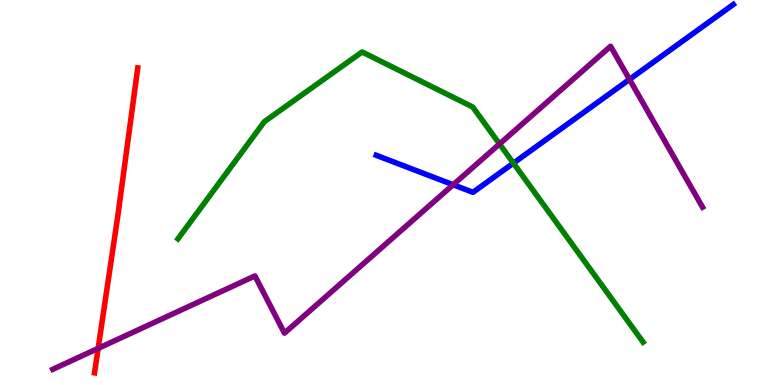[{'lines': ['blue', 'red'], 'intersections': []}, {'lines': ['green', 'red'], 'intersections': []}, {'lines': ['purple', 'red'], 'intersections': [{'x': 1.27, 'y': 0.952}]}, {'lines': ['blue', 'green'], 'intersections': [{'x': 6.62, 'y': 5.76}]}, {'lines': ['blue', 'purple'], 'intersections': [{'x': 5.85, 'y': 5.2}, {'x': 8.12, 'y': 7.94}]}, {'lines': ['green', 'purple'], 'intersections': [{'x': 6.45, 'y': 6.26}]}]